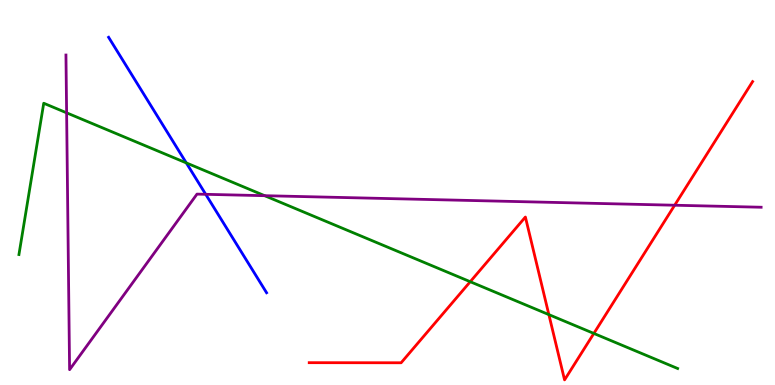[{'lines': ['blue', 'red'], 'intersections': []}, {'lines': ['green', 'red'], 'intersections': [{'x': 6.07, 'y': 2.68}, {'x': 7.08, 'y': 1.83}, {'x': 7.66, 'y': 1.34}]}, {'lines': ['purple', 'red'], 'intersections': [{'x': 8.71, 'y': 4.67}]}, {'lines': ['blue', 'green'], 'intersections': [{'x': 2.4, 'y': 5.77}]}, {'lines': ['blue', 'purple'], 'intersections': [{'x': 2.65, 'y': 4.95}]}, {'lines': ['green', 'purple'], 'intersections': [{'x': 0.86, 'y': 7.07}, {'x': 3.41, 'y': 4.92}]}]